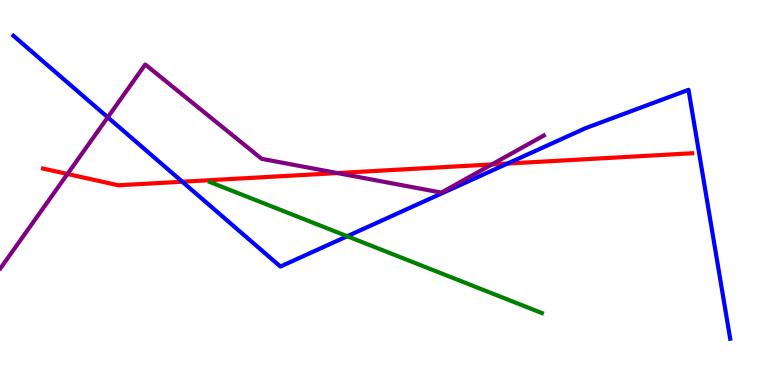[{'lines': ['blue', 'red'], 'intersections': [{'x': 2.35, 'y': 5.28}, {'x': 6.55, 'y': 5.75}]}, {'lines': ['green', 'red'], 'intersections': []}, {'lines': ['purple', 'red'], 'intersections': [{'x': 0.871, 'y': 5.48}, {'x': 4.35, 'y': 5.5}, {'x': 6.35, 'y': 5.73}]}, {'lines': ['blue', 'green'], 'intersections': [{'x': 4.48, 'y': 3.86}]}, {'lines': ['blue', 'purple'], 'intersections': [{'x': 1.39, 'y': 6.95}]}, {'lines': ['green', 'purple'], 'intersections': []}]